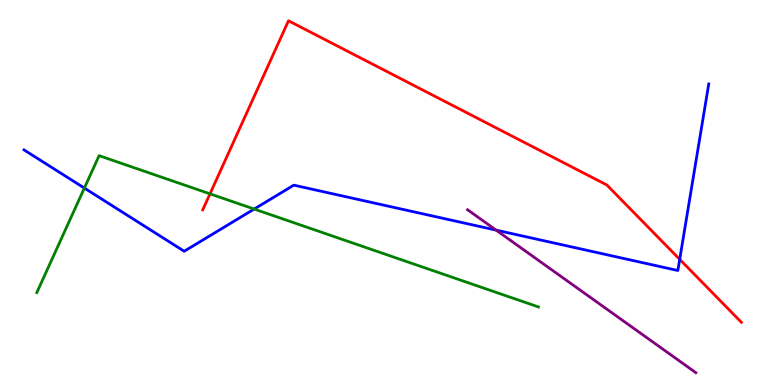[{'lines': ['blue', 'red'], 'intersections': [{'x': 8.77, 'y': 3.26}]}, {'lines': ['green', 'red'], 'intersections': [{'x': 2.71, 'y': 4.97}]}, {'lines': ['purple', 'red'], 'intersections': []}, {'lines': ['blue', 'green'], 'intersections': [{'x': 1.09, 'y': 5.11}, {'x': 3.28, 'y': 4.57}]}, {'lines': ['blue', 'purple'], 'intersections': [{'x': 6.4, 'y': 4.02}]}, {'lines': ['green', 'purple'], 'intersections': []}]